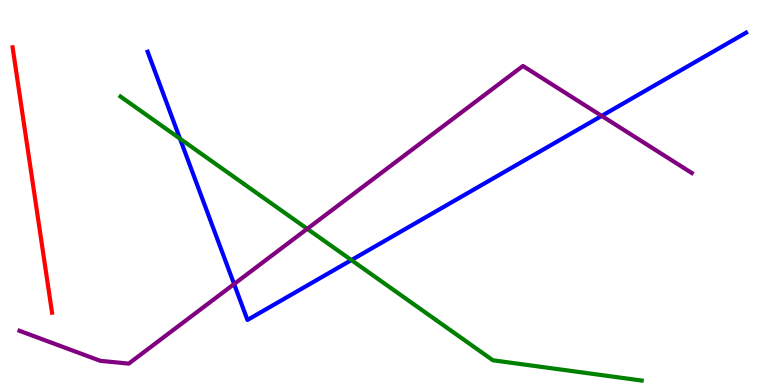[{'lines': ['blue', 'red'], 'intersections': []}, {'lines': ['green', 'red'], 'intersections': []}, {'lines': ['purple', 'red'], 'intersections': []}, {'lines': ['blue', 'green'], 'intersections': [{'x': 2.32, 'y': 6.4}, {'x': 4.53, 'y': 3.24}]}, {'lines': ['blue', 'purple'], 'intersections': [{'x': 3.02, 'y': 2.62}, {'x': 7.76, 'y': 6.99}]}, {'lines': ['green', 'purple'], 'intersections': [{'x': 3.96, 'y': 4.06}]}]